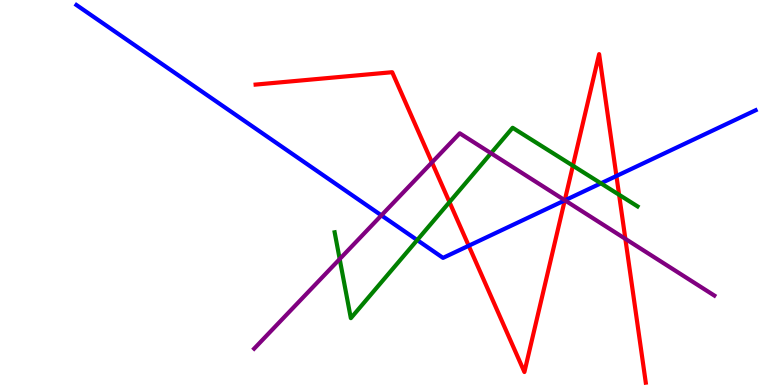[{'lines': ['blue', 'red'], 'intersections': [{'x': 6.05, 'y': 3.62}, {'x': 7.29, 'y': 4.79}, {'x': 7.95, 'y': 5.43}]}, {'lines': ['green', 'red'], 'intersections': [{'x': 5.8, 'y': 4.75}, {'x': 7.39, 'y': 5.7}, {'x': 7.99, 'y': 4.94}]}, {'lines': ['purple', 'red'], 'intersections': [{'x': 5.57, 'y': 5.78}, {'x': 7.29, 'y': 4.8}, {'x': 8.07, 'y': 3.8}]}, {'lines': ['blue', 'green'], 'intersections': [{'x': 5.38, 'y': 3.76}, {'x': 7.75, 'y': 5.24}]}, {'lines': ['blue', 'purple'], 'intersections': [{'x': 4.92, 'y': 4.41}, {'x': 7.29, 'y': 4.8}]}, {'lines': ['green', 'purple'], 'intersections': [{'x': 4.38, 'y': 3.27}, {'x': 6.34, 'y': 6.02}]}]